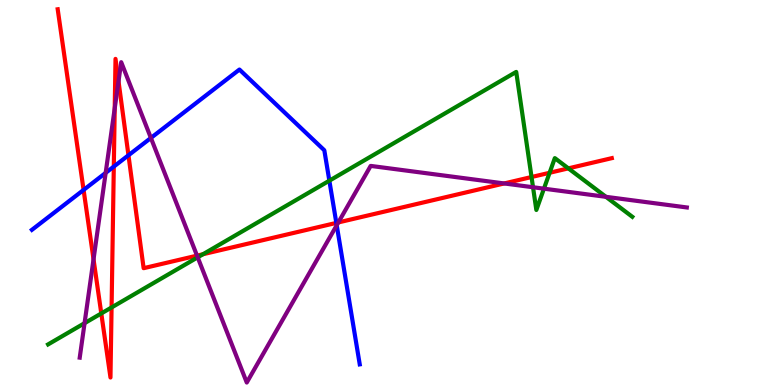[{'lines': ['blue', 'red'], 'intersections': [{'x': 1.08, 'y': 5.07}, {'x': 1.47, 'y': 5.67}, {'x': 1.66, 'y': 5.97}, {'x': 4.34, 'y': 4.21}]}, {'lines': ['green', 'red'], 'intersections': [{'x': 1.31, 'y': 1.86}, {'x': 1.44, 'y': 2.01}, {'x': 2.62, 'y': 3.4}, {'x': 6.86, 'y': 5.4}, {'x': 7.09, 'y': 5.51}, {'x': 7.33, 'y': 5.63}]}, {'lines': ['purple', 'red'], 'intersections': [{'x': 1.21, 'y': 3.27}, {'x': 1.48, 'y': 7.19}, {'x': 1.53, 'y': 7.89}, {'x': 2.54, 'y': 3.36}, {'x': 4.37, 'y': 4.22}, {'x': 6.51, 'y': 5.24}]}, {'lines': ['blue', 'green'], 'intersections': [{'x': 4.25, 'y': 5.31}]}, {'lines': ['blue', 'purple'], 'intersections': [{'x': 1.36, 'y': 5.51}, {'x': 1.95, 'y': 6.42}, {'x': 4.34, 'y': 4.15}]}, {'lines': ['green', 'purple'], 'intersections': [{'x': 1.09, 'y': 1.61}, {'x': 2.55, 'y': 3.32}, {'x': 6.88, 'y': 5.14}, {'x': 7.02, 'y': 5.1}, {'x': 7.82, 'y': 4.89}]}]